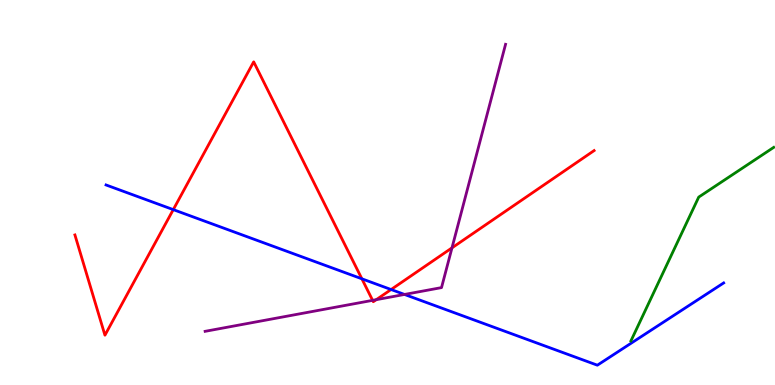[{'lines': ['blue', 'red'], 'intersections': [{'x': 2.24, 'y': 4.56}, {'x': 4.67, 'y': 2.76}, {'x': 5.05, 'y': 2.48}]}, {'lines': ['green', 'red'], 'intersections': []}, {'lines': ['purple', 'red'], 'intersections': [{'x': 4.81, 'y': 2.2}, {'x': 4.86, 'y': 2.22}, {'x': 5.83, 'y': 3.56}]}, {'lines': ['blue', 'green'], 'intersections': []}, {'lines': ['blue', 'purple'], 'intersections': [{'x': 5.22, 'y': 2.35}]}, {'lines': ['green', 'purple'], 'intersections': []}]